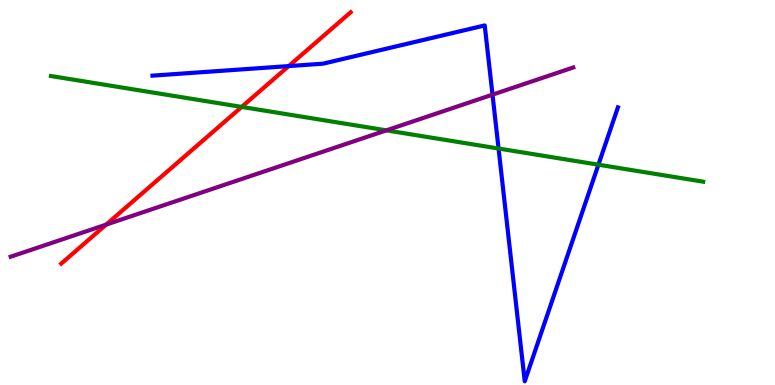[{'lines': ['blue', 'red'], 'intersections': [{'x': 3.73, 'y': 8.28}]}, {'lines': ['green', 'red'], 'intersections': [{'x': 3.12, 'y': 7.22}]}, {'lines': ['purple', 'red'], 'intersections': [{'x': 1.37, 'y': 4.17}]}, {'lines': ['blue', 'green'], 'intersections': [{'x': 6.43, 'y': 6.14}, {'x': 7.72, 'y': 5.72}]}, {'lines': ['blue', 'purple'], 'intersections': [{'x': 6.35, 'y': 7.54}]}, {'lines': ['green', 'purple'], 'intersections': [{'x': 4.99, 'y': 6.61}]}]